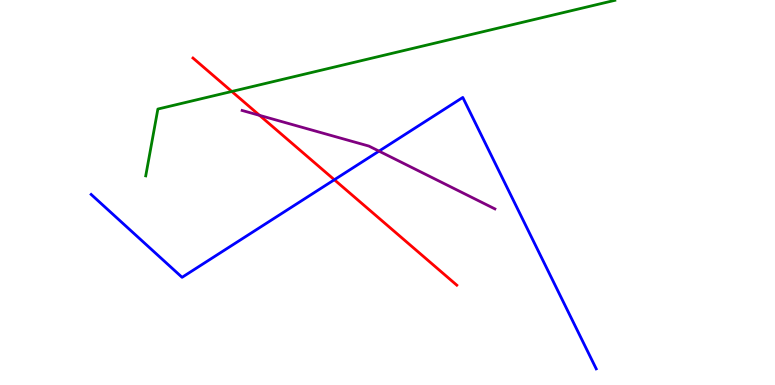[{'lines': ['blue', 'red'], 'intersections': [{'x': 4.31, 'y': 5.33}]}, {'lines': ['green', 'red'], 'intersections': [{'x': 2.99, 'y': 7.62}]}, {'lines': ['purple', 'red'], 'intersections': [{'x': 3.35, 'y': 7.0}]}, {'lines': ['blue', 'green'], 'intersections': []}, {'lines': ['blue', 'purple'], 'intersections': [{'x': 4.89, 'y': 6.07}]}, {'lines': ['green', 'purple'], 'intersections': []}]